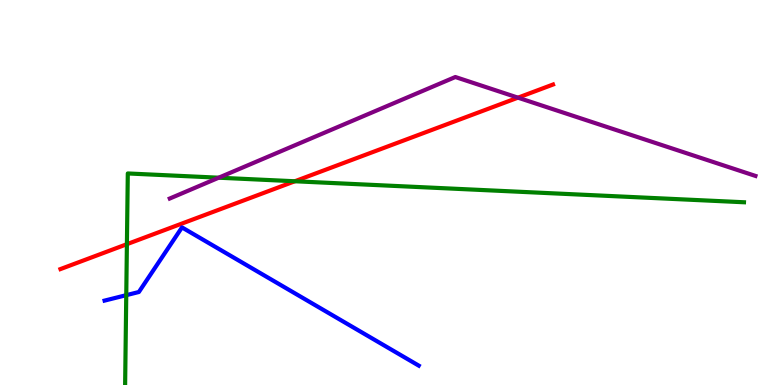[{'lines': ['blue', 'red'], 'intersections': []}, {'lines': ['green', 'red'], 'intersections': [{'x': 1.64, 'y': 3.66}, {'x': 3.8, 'y': 5.29}]}, {'lines': ['purple', 'red'], 'intersections': [{'x': 6.68, 'y': 7.46}]}, {'lines': ['blue', 'green'], 'intersections': [{'x': 1.63, 'y': 2.33}]}, {'lines': ['blue', 'purple'], 'intersections': []}, {'lines': ['green', 'purple'], 'intersections': [{'x': 2.82, 'y': 5.38}]}]